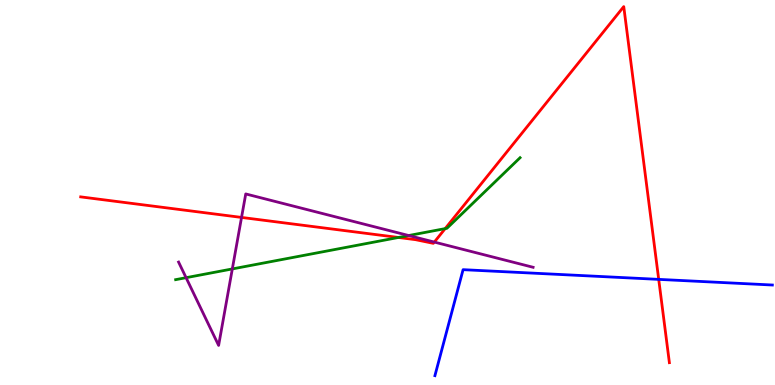[{'lines': ['blue', 'red'], 'intersections': [{'x': 8.5, 'y': 2.74}]}, {'lines': ['green', 'red'], 'intersections': [{'x': 5.14, 'y': 3.83}, {'x': 5.74, 'y': 4.06}]}, {'lines': ['purple', 'red'], 'intersections': [{'x': 3.12, 'y': 4.35}, {'x': 5.6, 'y': 3.71}]}, {'lines': ['blue', 'green'], 'intersections': []}, {'lines': ['blue', 'purple'], 'intersections': []}, {'lines': ['green', 'purple'], 'intersections': [{'x': 2.4, 'y': 2.79}, {'x': 3.0, 'y': 3.01}, {'x': 5.27, 'y': 3.88}]}]